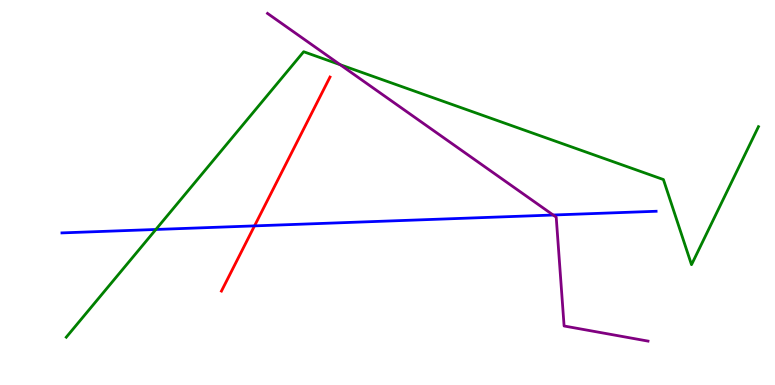[{'lines': ['blue', 'red'], 'intersections': [{'x': 3.28, 'y': 4.13}]}, {'lines': ['green', 'red'], 'intersections': []}, {'lines': ['purple', 'red'], 'intersections': []}, {'lines': ['blue', 'green'], 'intersections': [{'x': 2.01, 'y': 4.04}]}, {'lines': ['blue', 'purple'], 'intersections': [{'x': 7.14, 'y': 4.42}]}, {'lines': ['green', 'purple'], 'intersections': [{'x': 4.39, 'y': 8.32}]}]